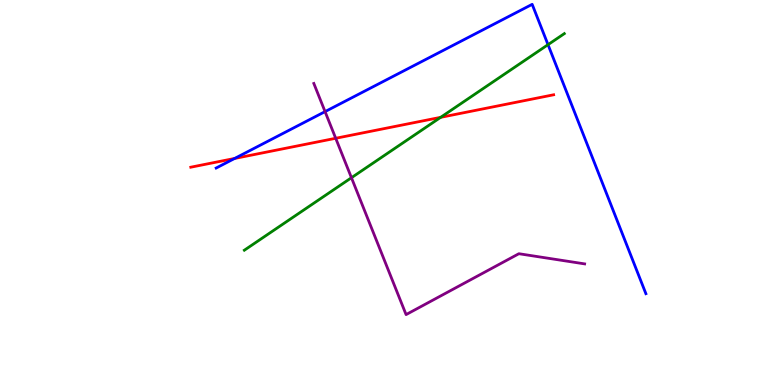[{'lines': ['blue', 'red'], 'intersections': [{'x': 3.03, 'y': 5.88}]}, {'lines': ['green', 'red'], 'intersections': [{'x': 5.69, 'y': 6.95}]}, {'lines': ['purple', 'red'], 'intersections': [{'x': 4.33, 'y': 6.41}]}, {'lines': ['blue', 'green'], 'intersections': [{'x': 7.07, 'y': 8.84}]}, {'lines': ['blue', 'purple'], 'intersections': [{'x': 4.19, 'y': 7.1}]}, {'lines': ['green', 'purple'], 'intersections': [{'x': 4.53, 'y': 5.38}]}]